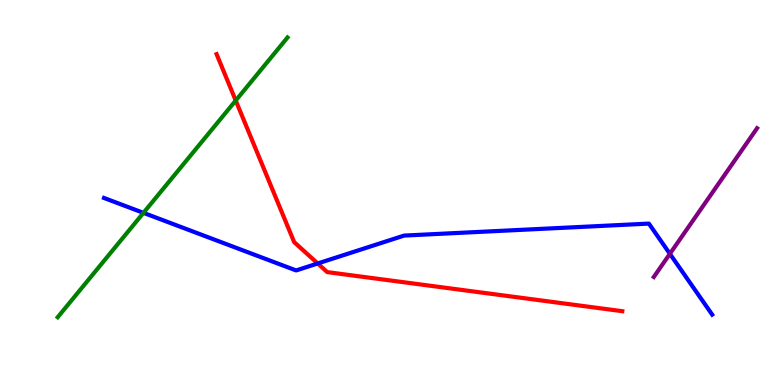[{'lines': ['blue', 'red'], 'intersections': [{'x': 4.1, 'y': 3.16}]}, {'lines': ['green', 'red'], 'intersections': [{'x': 3.04, 'y': 7.39}]}, {'lines': ['purple', 'red'], 'intersections': []}, {'lines': ['blue', 'green'], 'intersections': [{'x': 1.85, 'y': 4.47}]}, {'lines': ['blue', 'purple'], 'intersections': [{'x': 8.64, 'y': 3.41}]}, {'lines': ['green', 'purple'], 'intersections': []}]